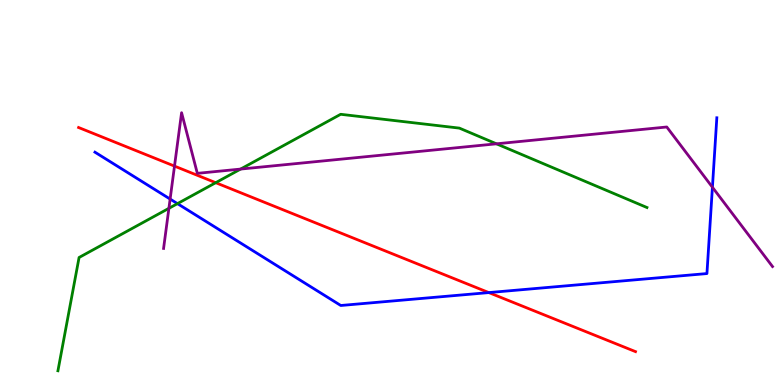[{'lines': ['blue', 'red'], 'intersections': [{'x': 6.31, 'y': 2.4}]}, {'lines': ['green', 'red'], 'intersections': [{'x': 2.78, 'y': 5.25}]}, {'lines': ['purple', 'red'], 'intersections': [{'x': 2.25, 'y': 5.69}]}, {'lines': ['blue', 'green'], 'intersections': [{'x': 2.29, 'y': 4.71}]}, {'lines': ['blue', 'purple'], 'intersections': [{'x': 2.2, 'y': 4.83}, {'x': 9.19, 'y': 5.14}]}, {'lines': ['green', 'purple'], 'intersections': [{'x': 2.18, 'y': 4.59}, {'x': 3.1, 'y': 5.61}, {'x': 6.41, 'y': 6.26}]}]